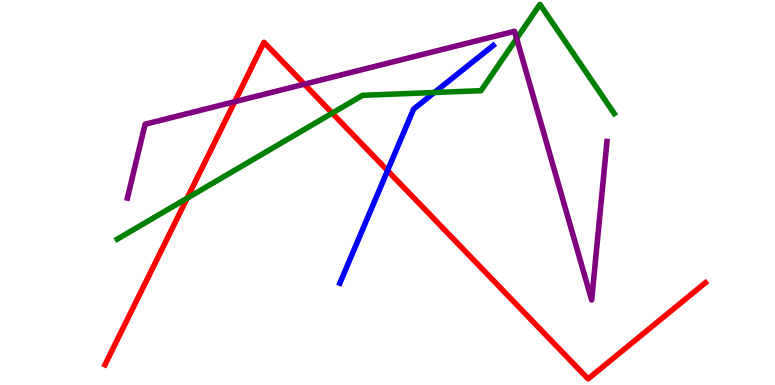[{'lines': ['blue', 'red'], 'intersections': [{'x': 5.0, 'y': 5.57}]}, {'lines': ['green', 'red'], 'intersections': [{'x': 2.41, 'y': 4.85}, {'x': 4.29, 'y': 7.06}]}, {'lines': ['purple', 'red'], 'intersections': [{'x': 3.03, 'y': 7.36}, {'x': 3.93, 'y': 7.81}]}, {'lines': ['blue', 'green'], 'intersections': [{'x': 5.6, 'y': 7.6}]}, {'lines': ['blue', 'purple'], 'intersections': []}, {'lines': ['green', 'purple'], 'intersections': [{'x': 6.67, 'y': 9.0}]}]